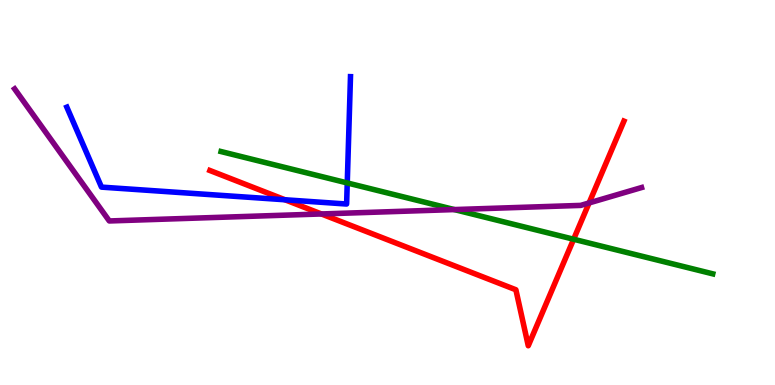[{'lines': ['blue', 'red'], 'intersections': [{'x': 3.68, 'y': 4.81}]}, {'lines': ['green', 'red'], 'intersections': [{'x': 7.4, 'y': 3.79}]}, {'lines': ['purple', 'red'], 'intersections': [{'x': 4.15, 'y': 4.44}, {'x': 7.6, 'y': 4.73}]}, {'lines': ['blue', 'green'], 'intersections': [{'x': 4.48, 'y': 5.25}]}, {'lines': ['blue', 'purple'], 'intersections': []}, {'lines': ['green', 'purple'], 'intersections': [{'x': 5.86, 'y': 4.56}]}]